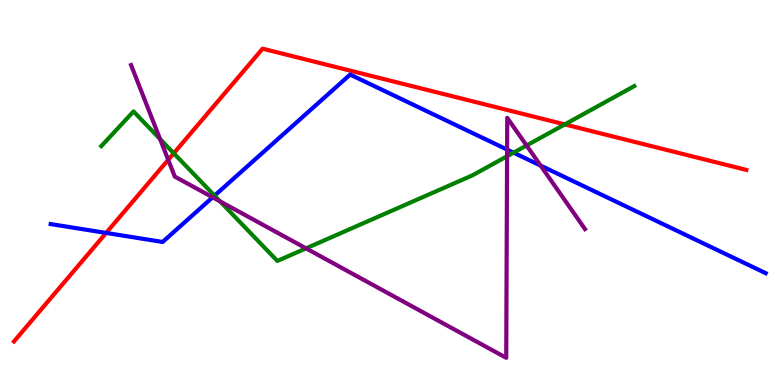[{'lines': ['blue', 'red'], 'intersections': [{'x': 1.37, 'y': 3.95}]}, {'lines': ['green', 'red'], 'intersections': [{'x': 2.24, 'y': 6.02}, {'x': 7.29, 'y': 6.77}]}, {'lines': ['purple', 'red'], 'intersections': [{'x': 2.17, 'y': 5.85}]}, {'lines': ['blue', 'green'], 'intersections': [{'x': 2.77, 'y': 4.92}, {'x': 6.63, 'y': 6.03}]}, {'lines': ['blue', 'purple'], 'intersections': [{'x': 2.74, 'y': 4.88}, {'x': 6.54, 'y': 6.12}, {'x': 6.98, 'y': 5.7}]}, {'lines': ['green', 'purple'], 'intersections': [{'x': 2.07, 'y': 6.39}, {'x': 2.84, 'y': 4.77}, {'x': 3.95, 'y': 3.55}, {'x': 6.54, 'y': 5.94}, {'x': 6.79, 'y': 6.22}]}]